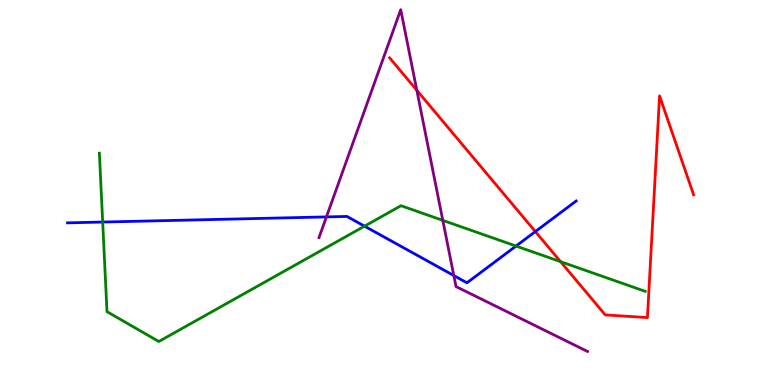[{'lines': ['blue', 'red'], 'intersections': [{'x': 6.91, 'y': 3.99}]}, {'lines': ['green', 'red'], 'intersections': [{'x': 7.23, 'y': 3.2}]}, {'lines': ['purple', 'red'], 'intersections': [{'x': 5.38, 'y': 7.65}]}, {'lines': ['blue', 'green'], 'intersections': [{'x': 1.32, 'y': 4.23}, {'x': 4.7, 'y': 4.13}, {'x': 6.66, 'y': 3.61}]}, {'lines': ['blue', 'purple'], 'intersections': [{'x': 4.21, 'y': 4.37}, {'x': 5.86, 'y': 2.84}]}, {'lines': ['green', 'purple'], 'intersections': [{'x': 5.71, 'y': 4.28}]}]